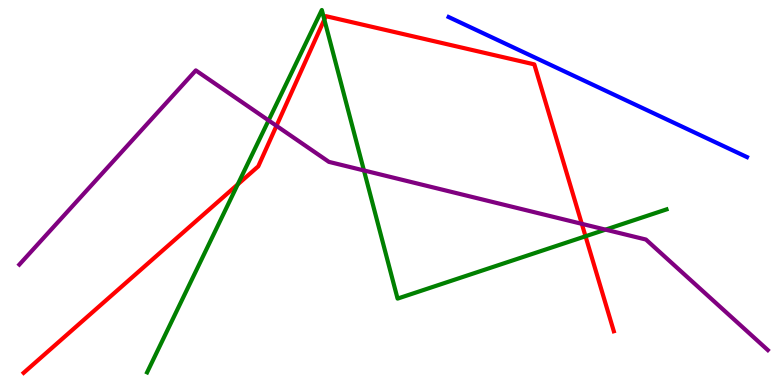[{'lines': ['blue', 'red'], 'intersections': []}, {'lines': ['green', 'red'], 'intersections': [{'x': 3.07, 'y': 5.21}, {'x': 4.18, 'y': 9.49}, {'x': 7.56, 'y': 3.86}]}, {'lines': ['purple', 'red'], 'intersections': [{'x': 3.57, 'y': 6.73}, {'x': 7.51, 'y': 4.19}]}, {'lines': ['blue', 'green'], 'intersections': []}, {'lines': ['blue', 'purple'], 'intersections': []}, {'lines': ['green', 'purple'], 'intersections': [{'x': 3.47, 'y': 6.87}, {'x': 4.7, 'y': 5.57}, {'x': 7.81, 'y': 4.04}]}]